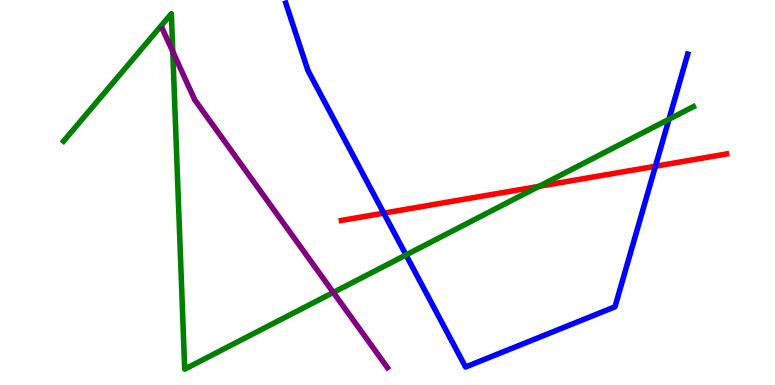[{'lines': ['blue', 'red'], 'intersections': [{'x': 4.95, 'y': 4.46}, {'x': 8.46, 'y': 5.68}]}, {'lines': ['green', 'red'], 'intersections': [{'x': 6.95, 'y': 5.16}]}, {'lines': ['purple', 'red'], 'intersections': []}, {'lines': ['blue', 'green'], 'intersections': [{'x': 5.24, 'y': 3.38}, {'x': 8.63, 'y': 6.9}]}, {'lines': ['blue', 'purple'], 'intersections': []}, {'lines': ['green', 'purple'], 'intersections': [{'x': 2.23, 'y': 8.66}, {'x': 4.3, 'y': 2.4}]}]